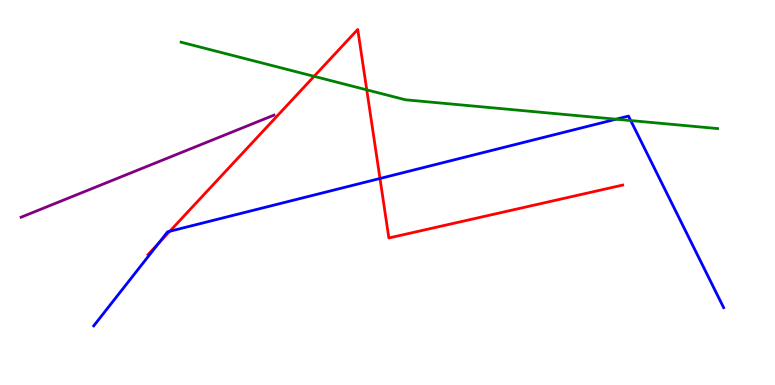[{'lines': ['blue', 'red'], 'intersections': [{'x': 2.05, 'y': 3.68}, {'x': 2.19, 'y': 3.99}, {'x': 4.9, 'y': 5.36}]}, {'lines': ['green', 'red'], 'intersections': [{'x': 4.05, 'y': 8.02}, {'x': 4.73, 'y': 7.67}]}, {'lines': ['purple', 'red'], 'intersections': []}, {'lines': ['blue', 'green'], 'intersections': [{'x': 7.95, 'y': 6.9}, {'x': 8.14, 'y': 6.87}]}, {'lines': ['blue', 'purple'], 'intersections': []}, {'lines': ['green', 'purple'], 'intersections': []}]